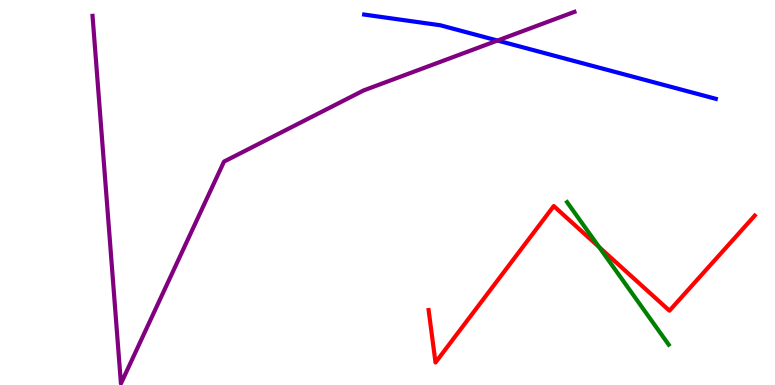[{'lines': ['blue', 'red'], 'intersections': []}, {'lines': ['green', 'red'], 'intersections': [{'x': 7.73, 'y': 3.58}]}, {'lines': ['purple', 'red'], 'intersections': []}, {'lines': ['blue', 'green'], 'intersections': []}, {'lines': ['blue', 'purple'], 'intersections': [{'x': 6.42, 'y': 8.95}]}, {'lines': ['green', 'purple'], 'intersections': []}]